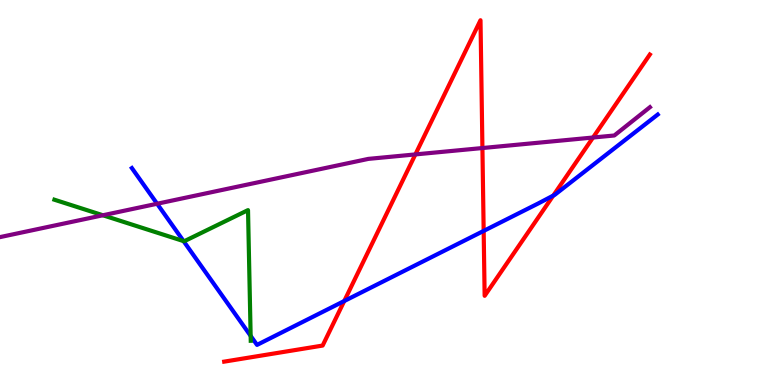[{'lines': ['blue', 'red'], 'intersections': [{'x': 4.44, 'y': 2.18}, {'x': 6.24, 'y': 4.0}, {'x': 7.14, 'y': 4.92}]}, {'lines': ['green', 'red'], 'intersections': []}, {'lines': ['purple', 'red'], 'intersections': [{'x': 5.36, 'y': 5.99}, {'x': 6.22, 'y': 6.15}, {'x': 7.65, 'y': 6.43}]}, {'lines': ['blue', 'green'], 'intersections': [{'x': 2.37, 'y': 3.74}, {'x': 3.23, 'y': 1.28}]}, {'lines': ['blue', 'purple'], 'intersections': [{'x': 2.03, 'y': 4.71}]}, {'lines': ['green', 'purple'], 'intersections': [{'x': 1.33, 'y': 4.41}]}]